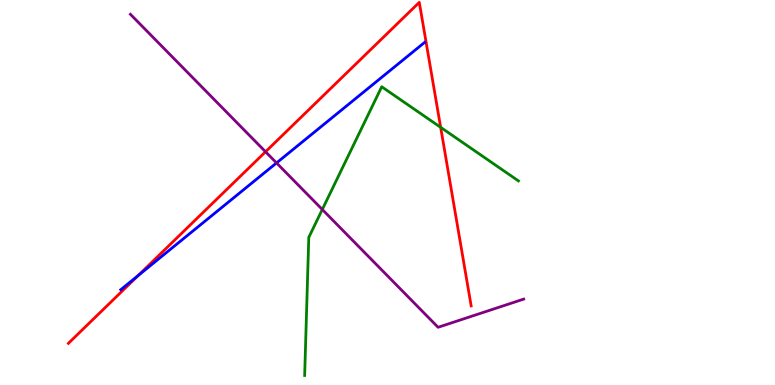[{'lines': ['blue', 'red'], 'intersections': [{'x': 1.78, 'y': 2.84}]}, {'lines': ['green', 'red'], 'intersections': [{'x': 5.69, 'y': 6.69}]}, {'lines': ['purple', 'red'], 'intersections': [{'x': 3.43, 'y': 6.06}]}, {'lines': ['blue', 'green'], 'intersections': []}, {'lines': ['blue', 'purple'], 'intersections': [{'x': 3.57, 'y': 5.77}]}, {'lines': ['green', 'purple'], 'intersections': [{'x': 4.16, 'y': 4.56}]}]